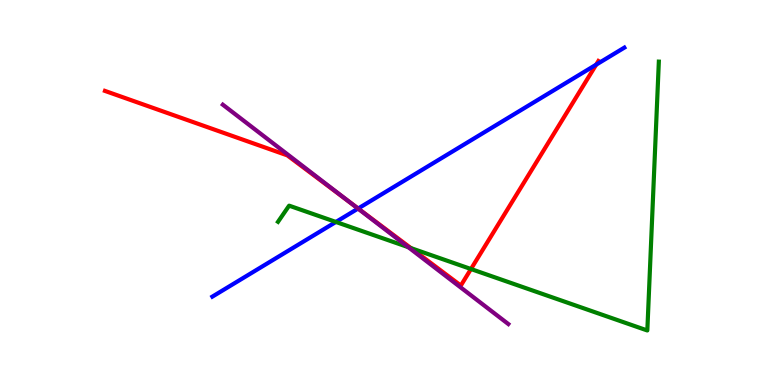[{'lines': ['blue', 'red'], 'intersections': [{'x': 4.62, 'y': 4.58}, {'x': 7.69, 'y': 8.32}]}, {'lines': ['green', 'red'], 'intersections': [{'x': 5.3, 'y': 3.56}, {'x': 6.08, 'y': 3.01}]}, {'lines': ['purple', 'red'], 'intersections': [{'x': 4.52, 'y': 4.74}]}, {'lines': ['blue', 'green'], 'intersections': [{'x': 4.33, 'y': 4.23}]}, {'lines': ['blue', 'purple'], 'intersections': [{'x': 4.62, 'y': 4.58}]}, {'lines': ['green', 'purple'], 'intersections': [{'x': 5.27, 'y': 3.58}]}]